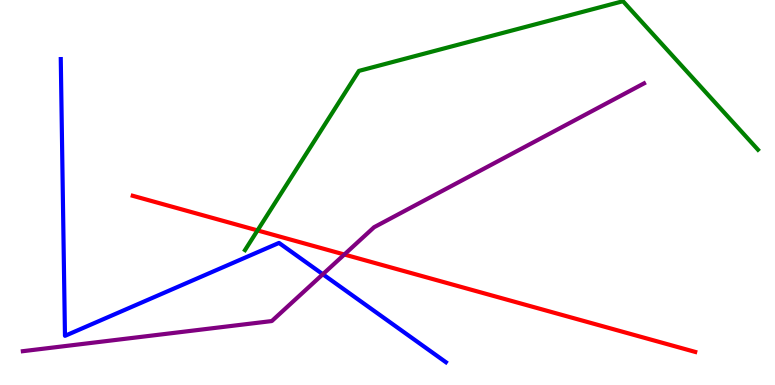[{'lines': ['blue', 'red'], 'intersections': []}, {'lines': ['green', 'red'], 'intersections': [{'x': 3.32, 'y': 4.02}]}, {'lines': ['purple', 'red'], 'intersections': [{'x': 4.44, 'y': 3.39}]}, {'lines': ['blue', 'green'], 'intersections': []}, {'lines': ['blue', 'purple'], 'intersections': [{'x': 4.17, 'y': 2.88}]}, {'lines': ['green', 'purple'], 'intersections': []}]